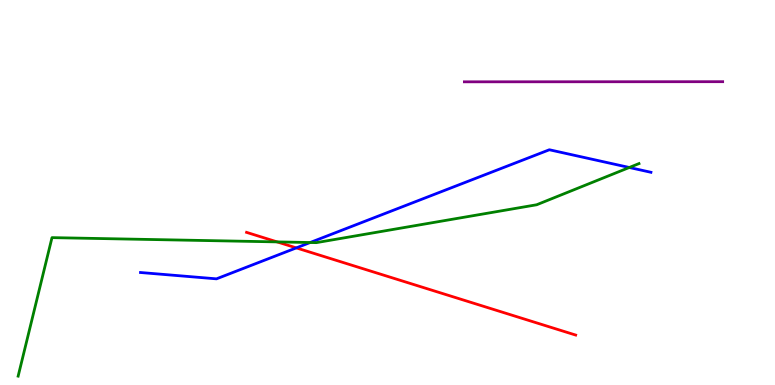[{'lines': ['blue', 'red'], 'intersections': [{'x': 3.82, 'y': 3.56}]}, {'lines': ['green', 'red'], 'intersections': [{'x': 3.58, 'y': 3.72}]}, {'lines': ['purple', 'red'], 'intersections': []}, {'lines': ['blue', 'green'], 'intersections': [{'x': 4.0, 'y': 3.7}, {'x': 8.12, 'y': 5.65}]}, {'lines': ['blue', 'purple'], 'intersections': []}, {'lines': ['green', 'purple'], 'intersections': []}]